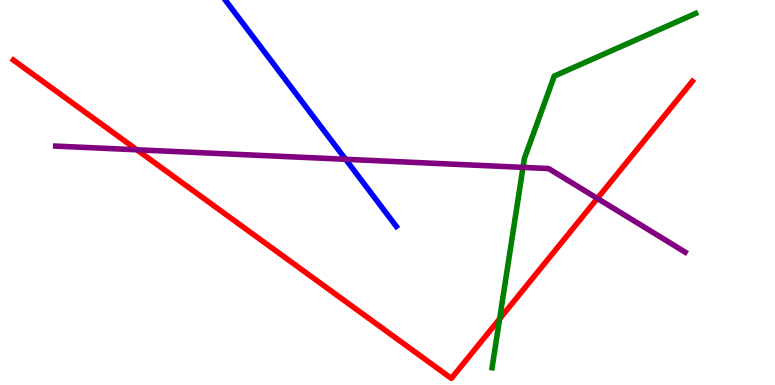[{'lines': ['blue', 'red'], 'intersections': []}, {'lines': ['green', 'red'], 'intersections': [{'x': 6.45, 'y': 1.72}]}, {'lines': ['purple', 'red'], 'intersections': [{'x': 1.77, 'y': 6.11}, {'x': 7.71, 'y': 4.85}]}, {'lines': ['blue', 'green'], 'intersections': []}, {'lines': ['blue', 'purple'], 'intersections': [{'x': 4.46, 'y': 5.86}]}, {'lines': ['green', 'purple'], 'intersections': [{'x': 6.75, 'y': 5.65}]}]